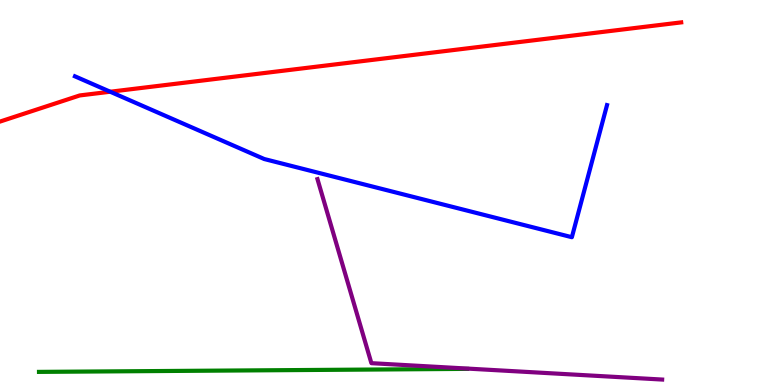[{'lines': ['blue', 'red'], 'intersections': [{'x': 1.42, 'y': 7.62}]}, {'lines': ['green', 'red'], 'intersections': []}, {'lines': ['purple', 'red'], 'intersections': []}, {'lines': ['blue', 'green'], 'intersections': []}, {'lines': ['blue', 'purple'], 'intersections': []}, {'lines': ['green', 'purple'], 'intersections': []}]